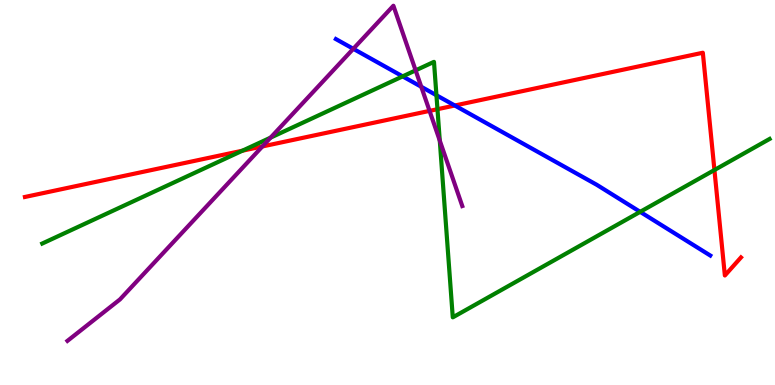[{'lines': ['blue', 'red'], 'intersections': [{'x': 5.87, 'y': 7.26}]}, {'lines': ['green', 'red'], 'intersections': [{'x': 3.13, 'y': 6.09}, {'x': 5.64, 'y': 7.16}, {'x': 9.22, 'y': 5.58}]}, {'lines': ['purple', 'red'], 'intersections': [{'x': 3.39, 'y': 6.2}, {'x': 5.54, 'y': 7.12}]}, {'lines': ['blue', 'green'], 'intersections': [{'x': 5.2, 'y': 8.02}, {'x': 5.63, 'y': 7.53}, {'x': 8.26, 'y': 4.5}]}, {'lines': ['blue', 'purple'], 'intersections': [{'x': 4.56, 'y': 8.73}, {'x': 5.44, 'y': 7.75}]}, {'lines': ['green', 'purple'], 'intersections': [{'x': 3.49, 'y': 6.43}, {'x': 5.36, 'y': 8.17}, {'x': 5.67, 'y': 6.35}]}]